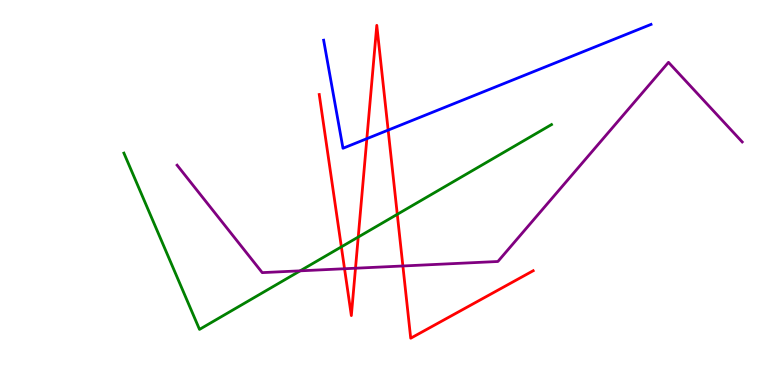[{'lines': ['blue', 'red'], 'intersections': [{'x': 4.73, 'y': 6.4}, {'x': 5.01, 'y': 6.62}]}, {'lines': ['green', 'red'], 'intersections': [{'x': 4.4, 'y': 3.59}, {'x': 4.62, 'y': 3.84}, {'x': 5.13, 'y': 4.43}]}, {'lines': ['purple', 'red'], 'intersections': [{'x': 4.45, 'y': 3.02}, {'x': 4.59, 'y': 3.03}, {'x': 5.2, 'y': 3.09}]}, {'lines': ['blue', 'green'], 'intersections': []}, {'lines': ['blue', 'purple'], 'intersections': []}, {'lines': ['green', 'purple'], 'intersections': [{'x': 3.87, 'y': 2.97}]}]